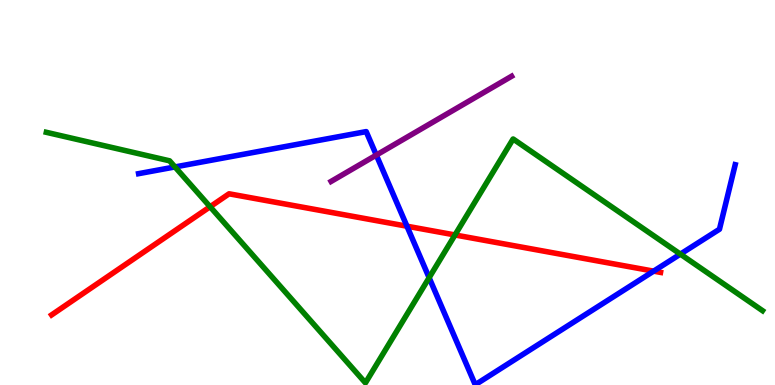[{'lines': ['blue', 'red'], 'intersections': [{'x': 5.25, 'y': 4.12}, {'x': 8.43, 'y': 2.96}]}, {'lines': ['green', 'red'], 'intersections': [{'x': 2.71, 'y': 4.63}, {'x': 5.87, 'y': 3.9}]}, {'lines': ['purple', 'red'], 'intersections': []}, {'lines': ['blue', 'green'], 'intersections': [{'x': 2.26, 'y': 5.66}, {'x': 5.54, 'y': 2.79}, {'x': 8.78, 'y': 3.4}]}, {'lines': ['blue', 'purple'], 'intersections': [{'x': 4.86, 'y': 5.97}]}, {'lines': ['green', 'purple'], 'intersections': []}]